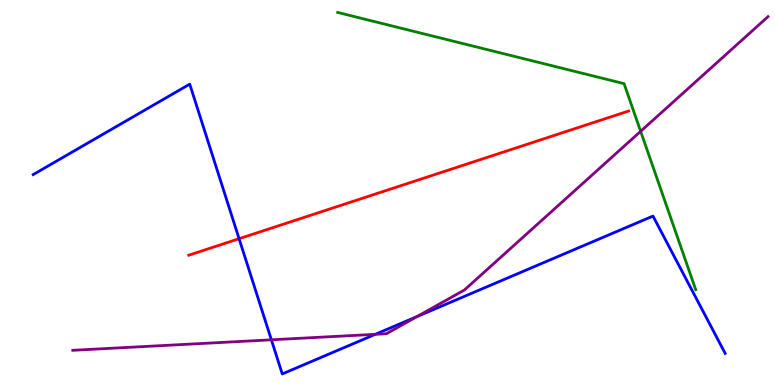[{'lines': ['blue', 'red'], 'intersections': [{'x': 3.08, 'y': 3.8}]}, {'lines': ['green', 'red'], 'intersections': []}, {'lines': ['purple', 'red'], 'intersections': []}, {'lines': ['blue', 'green'], 'intersections': []}, {'lines': ['blue', 'purple'], 'intersections': [{'x': 3.5, 'y': 1.17}, {'x': 4.84, 'y': 1.32}, {'x': 5.38, 'y': 1.78}]}, {'lines': ['green', 'purple'], 'intersections': [{'x': 8.27, 'y': 6.59}]}]